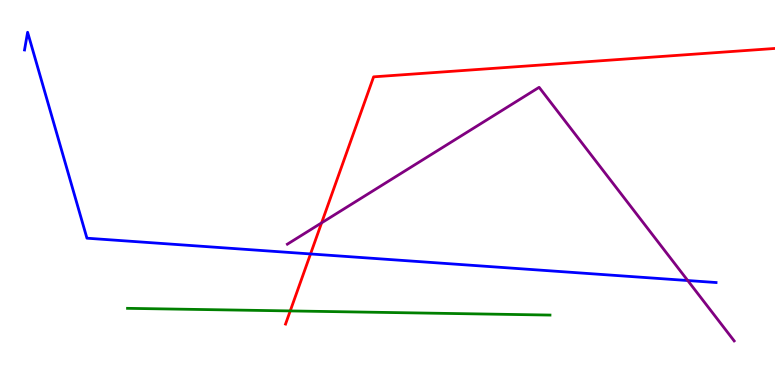[{'lines': ['blue', 'red'], 'intersections': [{'x': 4.01, 'y': 3.4}]}, {'lines': ['green', 'red'], 'intersections': [{'x': 3.74, 'y': 1.92}]}, {'lines': ['purple', 'red'], 'intersections': [{'x': 4.15, 'y': 4.21}]}, {'lines': ['blue', 'green'], 'intersections': []}, {'lines': ['blue', 'purple'], 'intersections': [{'x': 8.87, 'y': 2.71}]}, {'lines': ['green', 'purple'], 'intersections': []}]